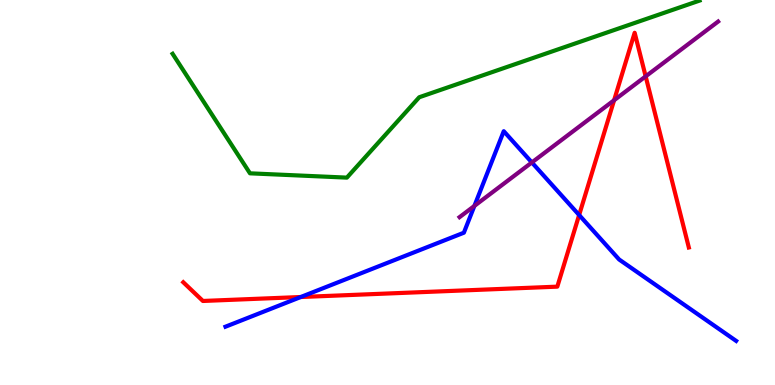[{'lines': ['blue', 'red'], 'intersections': [{'x': 3.88, 'y': 2.29}, {'x': 7.47, 'y': 4.41}]}, {'lines': ['green', 'red'], 'intersections': []}, {'lines': ['purple', 'red'], 'intersections': [{'x': 7.92, 'y': 7.4}, {'x': 8.33, 'y': 8.02}]}, {'lines': ['blue', 'green'], 'intersections': []}, {'lines': ['blue', 'purple'], 'intersections': [{'x': 6.12, 'y': 4.65}, {'x': 6.86, 'y': 5.78}]}, {'lines': ['green', 'purple'], 'intersections': []}]